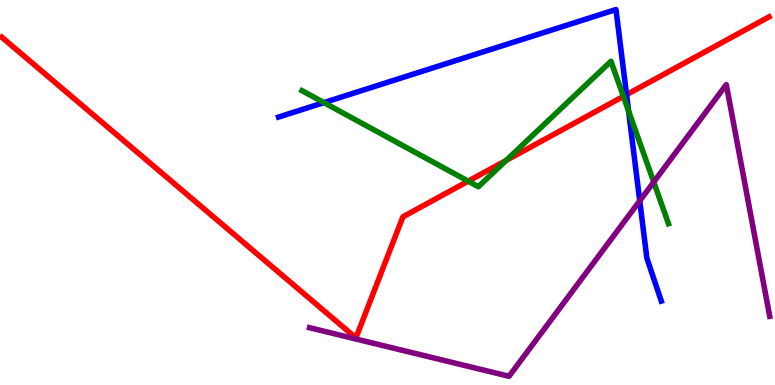[{'lines': ['blue', 'red'], 'intersections': [{'x': 8.08, 'y': 7.54}]}, {'lines': ['green', 'red'], 'intersections': [{'x': 6.04, 'y': 5.29}, {'x': 6.53, 'y': 5.83}, {'x': 8.04, 'y': 7.5}]}, {'lines': ['purple', 'red'], 'intersections': []}, {'lines': ['blue', 'green'], 'intersections': [{'x': 4.18, 'y': 7.33}, {'x': 8.11, 'y': 7.11}]}, {'lines': ['blue', 'purple'], 'intersections': [{'x': 8.25, 'y': 4.78}]}, {'lines': ['green', 'purple'], 'intersections': [{'x': 8.44, 'y': 5.27}]}]